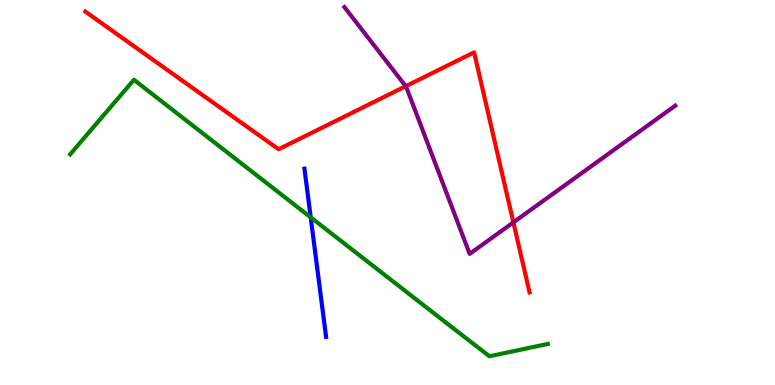[{'lines': ['blue', 'red'], 'intersections': []}, {'lines': ['green', 'red'], 'intersections': []}, {'lines': ['purple', 'red'], 'intersections': [{'x': 5.24, 'y': 7.76}, {'x': 6.62, 'y': 4.22}]}, {'lines': ['blue', 'green'], 'intersections': [{'x': 4.01, 'y': 4.35}]}, {'lines': ['blue', 'purple'], 'intersections': []}, {'lines': ['green', 'purple'], 'intersections': []}]